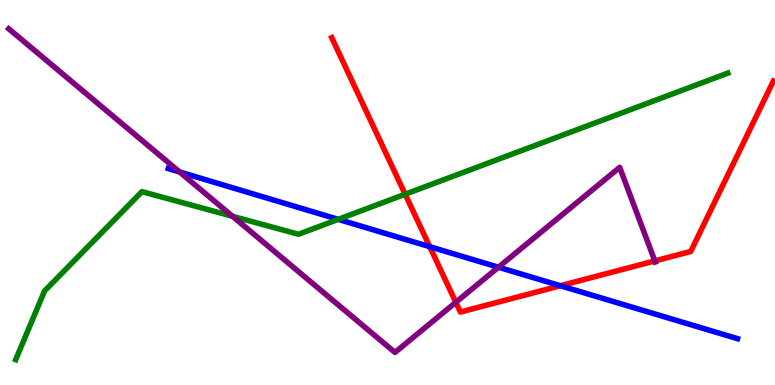[{'lines': ['blue', 'red'], 'intersections': [{'x': 5.55, 'y': 3.59}, {'x': 7.23, 'y': 2.58}]}, {'lines': ['green', 'red'], 'intersections': [{'x': 5.23, 'y': 4.95}]}, {'lines': ['purple', 'red'], 'intersections': [{'x': 5.88, 'y': 2.15}, {'x': 8.45, 'y': 3.22}]}, {'lines': ['blue', 'green'], 'intersections': [{'x': 4.36, 'y': 4.3}]}, {'lines': ['blue', 'purple'], 'intersections': [{'x': 2.32, 'y': 5.53}, {'x': 6.43, 'y': 3.06}]}, {'lines': ['green', 'purple'], 'intersections': [{'x': 3.0, 'y': 4.38}]}]